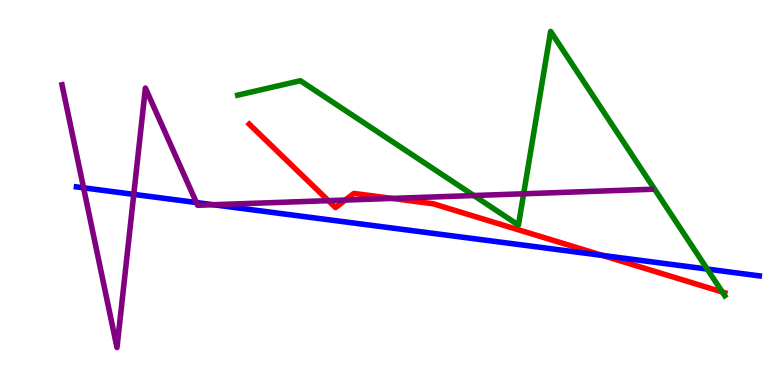[{'lines': ['blue', 'red'], 'intersections': [{'x': 7.77, 'y': 3.37}]}, {'lines': ['green', 'red'], 'intersections': [{'x': 9.32, 'y': 2.42}]}, {'lines': ['purple', 'red'], 'intersections': [{'x': 4.24, 'y': 4.79}, {'x': 4.46, 'y': 4.8}, {'x': 5.06, 'y': 4.85}]}, {'lines': ['blue', 'green'], 'intersections': [{'x': 9.13, 'y': 3.01}]}, {'lines': ['blue', 'purple'], 'intersections': [{'x': 1.08, 'y': 5.12}, {'x': 1.73, 'y': 4.95}, {'x': 2.53, 'y': 4.74}, {'x': 2.75, 'y': 4.68}]}, {'lines': ['green', 'purple'], 'intersections': [{'x': 6.11, 'y': 4.92}, {'x': 6.76, 'y': 4.97}]}]